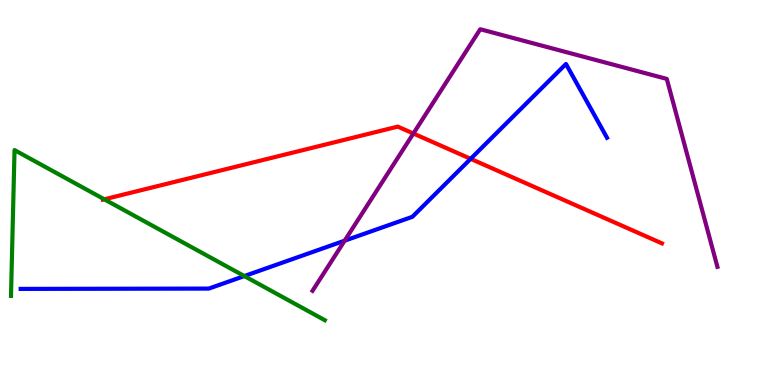[{'lines': ['blue', 'red'], 'intersections': [{'x': 6.07, 'y': 5.87}]}, {'lines': ['green', 'red'], 'intersections': [{'x': 1.35, 'y': 4.82}]}, {'lines': ['purple', 'red'], 'intersections': [{'x': 5.33, 'y': 6.53}]}, {'lines': ['blue', 'green'], 'intersections': [{'x': 3.15, 'y': 2.83}]}, {'lines': ['blue', 'purple'], 'intersections': [{'x': 4.45, 'y': 3.75}]}, {'lines': ['green', 'purple'], 'intersections': []}]